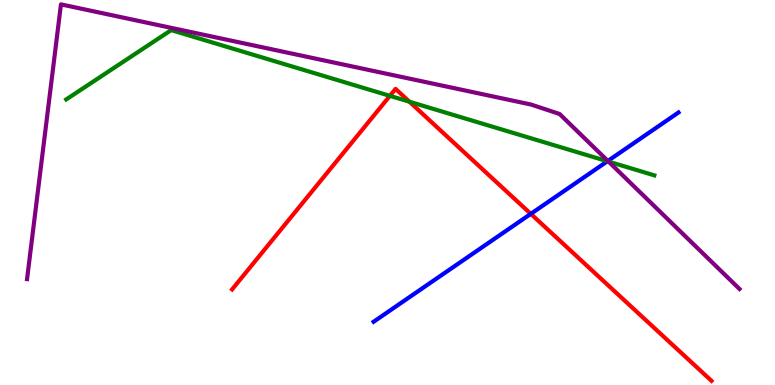[{'lines': ['blue', 'red'], 'intersections': [{'x': 6.85, 'y': 4.45}]}, {'lines': ['green', 'red'], 'intersections': [{'x': 5.03, 'y': 7.51}, {'x': 5.28, 'y': 7.36}]}, {'lines': ['purple', 'red'], 'intersections': []}, {'lines': ['blue', 'green'], 'intersections': [{'x': 7.84, 'y': 5.81}]}, {'lines': ['blue', 'purple'], 'intersections': [{'x': 7.84, 'y': 5.82}]}, {'lines': ['green', 'purple'], 'intersections': [{'x': 7.85, 'y': 5.8}]}]